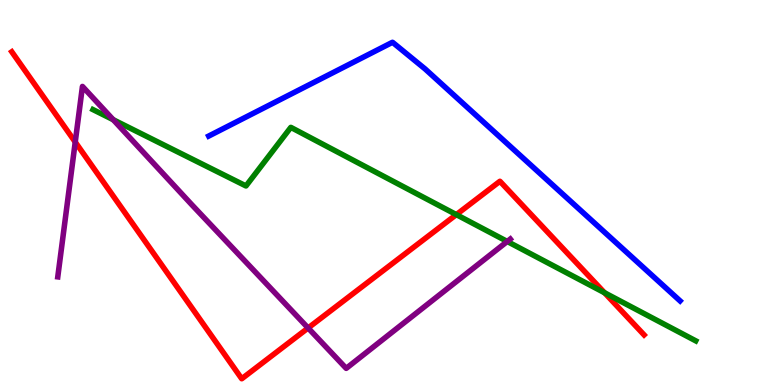[{'lines': ['blue', 'red'], 'intersections': []}, {'lines': ['green', 'red'], 'intersections': [{'x': 5.89, 'y': 4.43}, {'x': 7.8, 'y': 2.4}]}, {'lines': ['purple', 'red'], 'intersections': [{'x': 0.971, 'y': 6.31}, {'x': 3.98, 'y': 1.48}]}, {'lines': ['blue', 'green'], 'intersections': []}, {'lines': ['blue', 'purple'], 'intersections': []}, {'lines': ['green', 'purple'], 'intersections': [{'x': 1.46, 'y': 6.89}, {'x': 6.55, 'y': 3.73}]}]